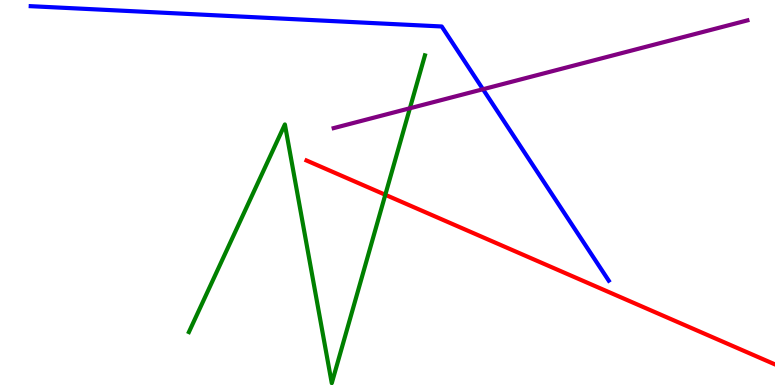[{'lines': ['blue', 'red'], 'intersections': []}, {'lines': ['green', 'red'], 'intersections': [{'x': 4.97, 'y': 4.94}]}, {'lines': ['purple', 'red'], 'intersections': []}, {'lines': ['blue', 'green'], 'intersections': []}, {'lines': ['blue', 'purple'], 'intersections': [{'x': 6.23, 'y': 7.68}]}, {'lines': ['green', 'purple'], 'intersections': [{'x': 5.29, 'y': 7.19}]}]